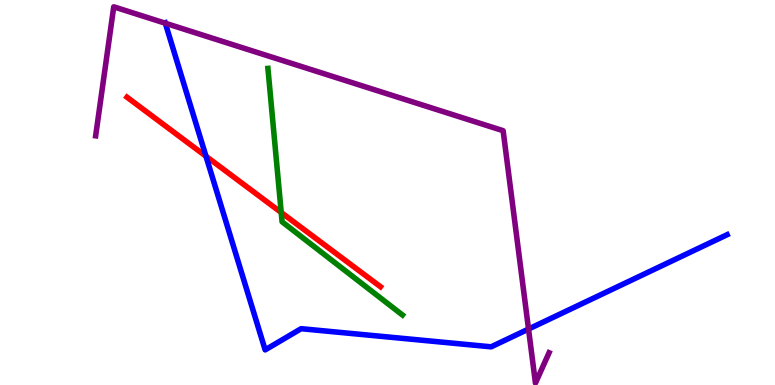[{'lines': ['blue', 'red'], 'intersections': [{'x': 2.66, 'y': 5.94}]}, {'lines': ['green', 'red'], 'intersections': [{'x': 3.63, 'y': 4.48}]}, {'lines': ['purple', 'red'], 'intersections': []}, {'lines': ['blue', 'green'], 'intersections': []}, {'lines': ['blue', 'purple'], 'intersections': [{'x': 2.13, 'y': 9.4}, {'x': 6.82, 'y': 1.45}]}, {'lines': ['green', 'purple'], 'intersections': []}]